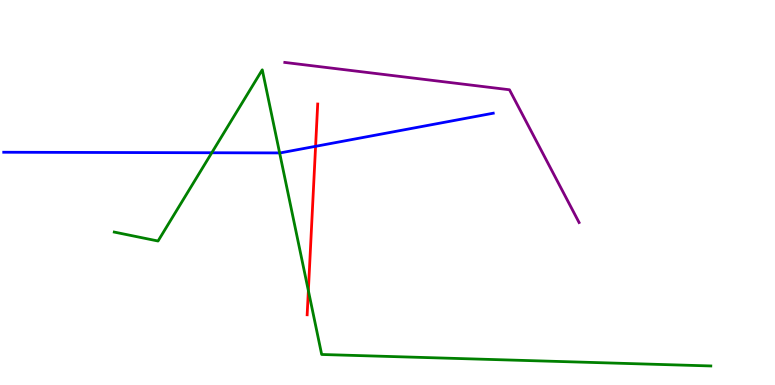[{'lines': ['blue', 'red'], 'intersections': [{'x': 4.07, 'y': 6.2}]}, {'lines': ['green', 'red'], 'intersections': [{'x': 3.98, 'y': 2.45}]}, {'lines': ['purple', 'red'], 'intersections': []}, {'lines': ['blue', 'green'], 'intersections': [{'x': 2.73, 'y': 6.03}, {'x': 3.61, 'y': 6.03}]}, {'lines': ['blue', 'purple'], 'intersections': []}, {'lines': ['green', 'purple'], 'intersections': []}]